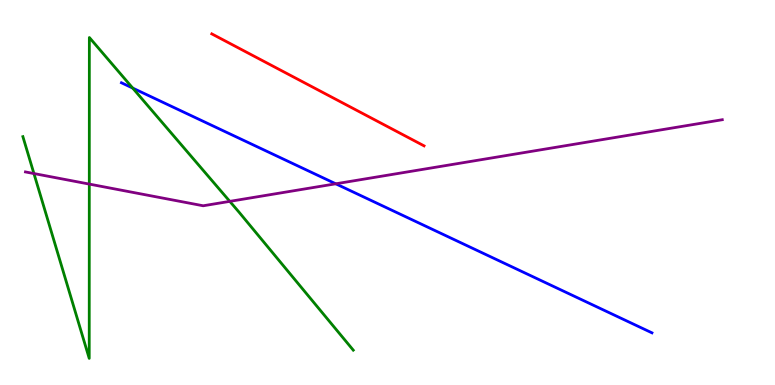[{'lines': ['blue', 'red'], 'intersections': []}, {'lines': ['green', 'red'], 'intersections': []}, {'lines': ['purple', 'red'], 'intersections': []}, {'lines': ['blue', 'green'], 'intersections': [{'x': 1.71, 'y': 7.71}]}, {'lines': ['blue', 'purple'], 'intersections': [{'x': 4.33, 'y': 5.23}]}, {'lines': ['green', 'purple'], 'intersections': [{'x': 0.438, 'y': 5.49}, {'x': 1.15, 'y': 5.22}, {'x': 2.96, 'y': 4.77}]}]